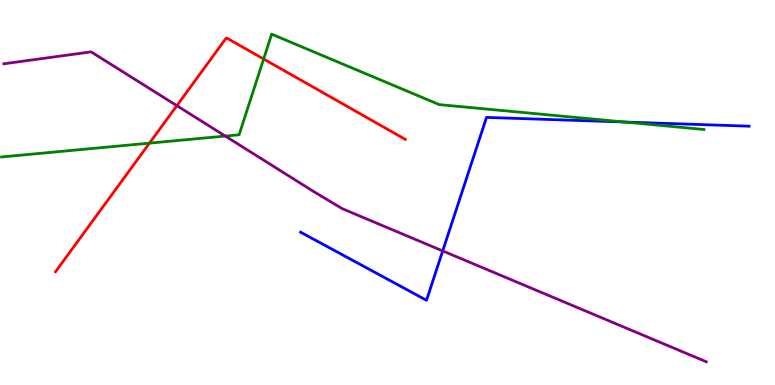[{'lines': ['blue', 'red'], 'intersections': []}, {'lines': ['green', 'red'], 'intersections': [{'x': 1.93, 'y': 6.28}, {'x': 3.4, 'y': 8.47}]}, {'lines': ['purple', 'red'], 'intersections': [{'x': 2.28, 'y': 7.26}]}, {'lines': ['blue', 'green'], 'intersections': [{'x': 8.06, 'y': 6.83}]}, {'lines': ['blue', 'purple'], 'intersections': [{'x': 5.71, 'y': 3.48}]}, {'lines': ['green', 'purple'], 'intersections': [{'x': 2.91, 'y': 6.47}]}]